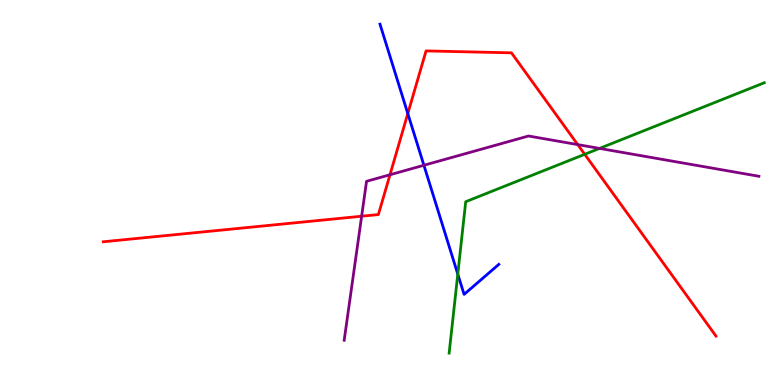[{'lines': ['blue', 'red'], 'intersections': [{'x': 5.26, 'y': 7.05}]}, {'lines': ['green', 'red'], 'intersections': [{'x': 7.54, 'y': 5.99}]}, {'lines': ['purple', 'red'], 'intersections': [{'x': 4.67, 'y': 4.38}, {'x': 5.03, 'y': 5.46}, {'x': 7.45, 'y': 6.24}]}, {'lines': ['blue', 'green'], 'intersections': [{'x': 5.91, 'y': 2.88}]}, {'lines': ['blue', 'purple'], 'intersections': [{'x': 5.47, 'y': 5.71}]}, {'lines': ['green', 'purple'], 'intersections': [{'x': 7.74, 'y': 6.15}]}]